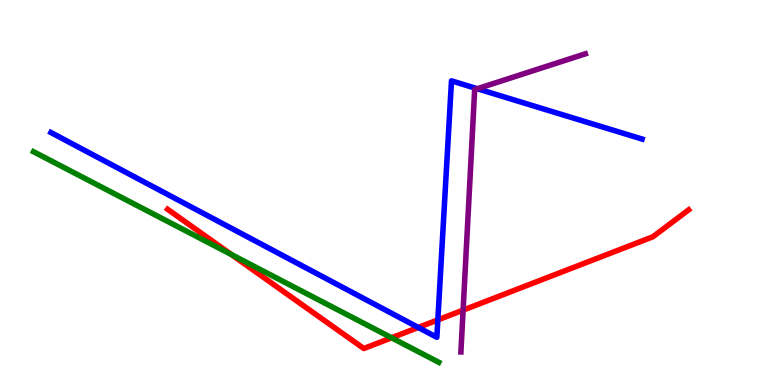[{'lines': ['blue', 'red'], 'intersections': [{'x': 5.4, 'y': 1.49}, {'x': 5.65, 'y': 1.69}]}, {'lines': ['green', 'red'], 'intersections': [{'x': 2.99, 'y': 3.39}, {'x': 5.05, 'y': 1.23}]}, {'lines': ['purple', 'red'], 'intersections': [{'x': 5.98, 'y': 1.94}]}, {'lines': ['blue', 'green'], 'intersections': []}, {'lines': ['blue', 'purple'], 'intersections': [{'x': 6.16, 'y': 7.7}]}, {'lines': ['green', 'purple'], 'intersections': []}]